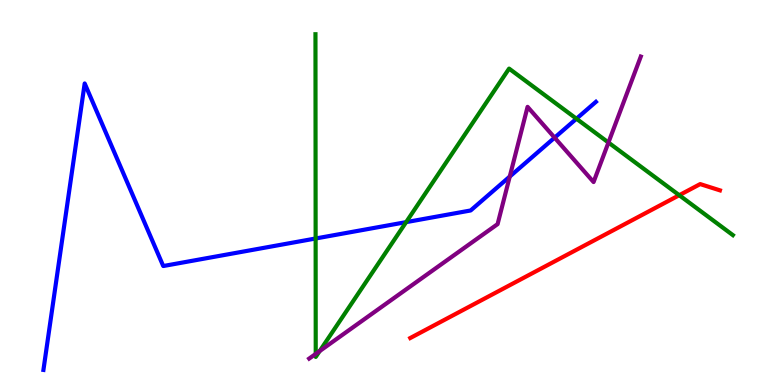[{'lines': ['blue', 'red'], 'intersections': []}, {'lines': ['green', 'red'], 'intersections': [{'x': 8.76, 'y': 4.93}]}, {'lines': ['purple', 'red'], 'intersections': []}, {'lines': ['blue', 'green'], 'intersections': [{'x': 4.07, 'y': 3.81}, {'x': 5.24, 'y': 4.23}, {'x': 7.44, 'y': 6.92}]}, {'lines': ['blue', 'purple'], 'intersections': [{'x': 6.58, 'y': 5.41}, {'x': 7.16, 'y': 6.42}]}, {'lines': ['green', 'purple'], 'intersections': [{'x': 4.07, 'y': 0.808}, {'x': 4.12, 'y': 0.88}, {'x': 7.85, 'y': 6.3}]}]